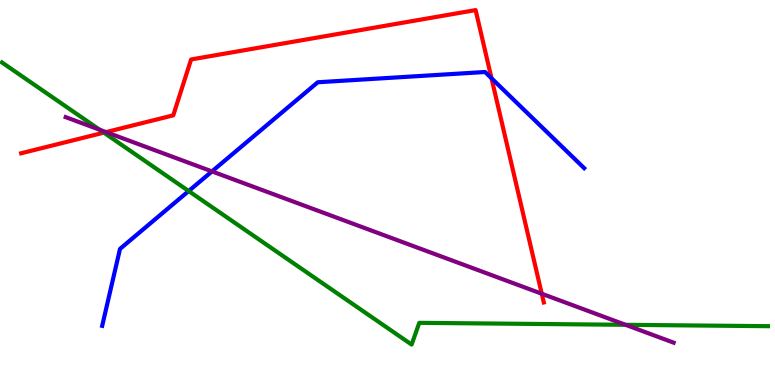[{'lines': ['blue', 'red'], 'intersections': [{'x': 6.34, 'y': 7.97}]}, {'lines': ['green', 'red'], 'intersections': [{'x': 1.34, 'y': 6.55}]}, {'lines': ['purple', 'red'], 'intersections': [{'x': 1.37, 'y': 6.57}, {'x': 6.99, 'y': 2.37}]}, {'lines': ['blue', 'green'], 'intersections': [{'x': 2.43, 'y': 5.04}]}, {'lines': ['blue', 'purple'], 'intersections': [{'x': 2.74, 'y': 5.55}]}, {'lines': ['green', 'purple'], 'intersections': [{'x': 1.29, 'y': 6.63}, {'x': 8.07, 'y': 1.56}]}]